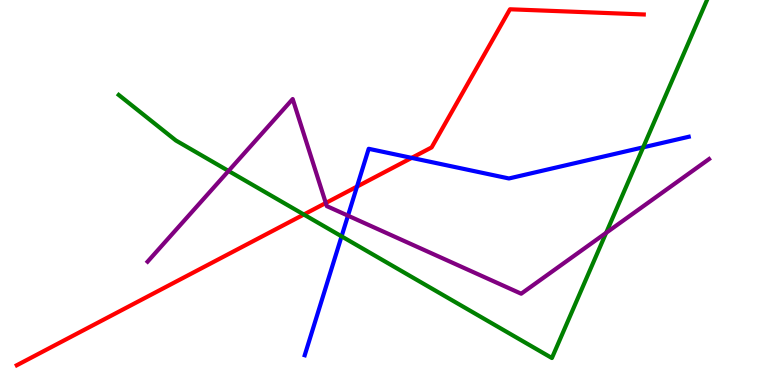[{'lines': ['blue', 'red'], 'intersections': [{'x': 4.61, 'y': 5.15}, {'x': 5.31, 'y': 5.9}]}, {'lines': ['green', 'red'], 'intersections': [{'x': 3.92, 'y': 4.43}]}, {'lines': ['purple', 'red'], 'intersections': [{'x': 4.2, 'y': 4.73}]}, {'lines': ['blue', 'green'], 'intersections': [{'x': 4.41, 'y': 3.86}, {'x': 8.3, 'y': 6.17}]}, {'lines': ['blue', 'purple'], 'intersections': [{'x': 4.49, 'y': 4.4}]}, {'lines': ['green', 'purple'], 'intersections': [{'x': 2.95, 'y': 5.56}, {'x': 7.82, 'y': 3.95}]}]